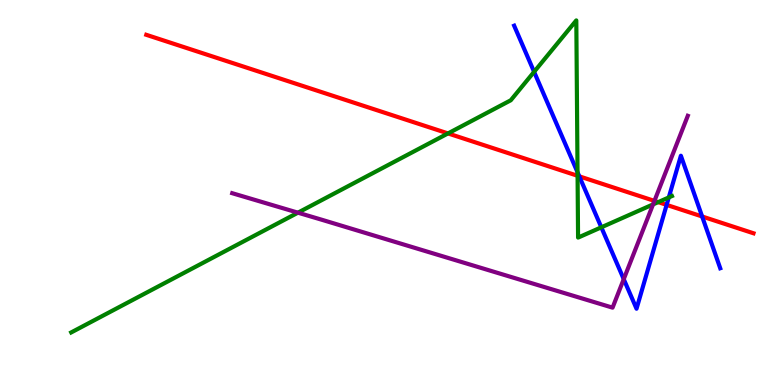[{'lines': ['blue', 'red'], 'intersections': [{'x': 7.47, 'y': 5.42}, {'x': 8.6, 'y': 4.68}, {'x': 9.06, 'y': 4.38}]}, {'lines': ['green', 'red'], 'intersections': [{'x': 5.78, 'y': 6.53}, {'x': 7.45, 'y': 5.43}, {'x': 8.49, 'y': 4.75}]}, {'lines': ['purple', 'red'], 'intersections': [{'x': 8.44, 'y': 4.78}]}, {'lines': ['blue', 'green'], 'intersections': [{'x': 6.89, 'y': 8.13}, {'x': 7.45, 'y': 5.52}, {'x': 7.76, 'y': 4.1}, {'x': 8.63, 'y': 4.87}]}, {'lines': ['blue', 'purple'], 'intersections': [{'x': 8.05, 'y': 2.75}]}, {'lines': ['green', 'purple'], 'intersections': [{'x': 3.84, 'y': 4.48}, {'x': 8.43, 'y': 4.69}]}]